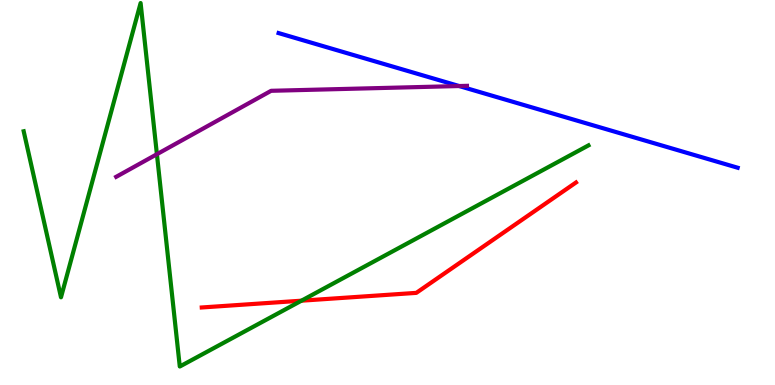[{'lines': ['blue', 'red'], 'intersections': []}, {'lines': ['green', 'red'], 'intersections': [{'x': 3.89, 'y': 2.19}]}, {'lines': ['purple', 'red'], 'intersections': []}, {'lines': ['blue', 'green'], 'intersections': []}, {'lines': ['blue', 'purple'], 'intersections': [{'x': 5.92, 'y': 7.77}]}, {'lines': ['green', 'purple'], 'intersections': [{'x': 2.02, 'y': 5.99}]}]